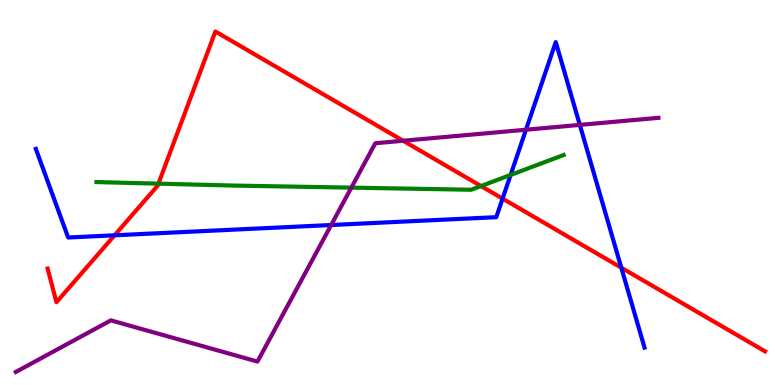[{'lines': ['blue', 'red'], 'intersections': [{'x': 1.48, 'y': 3.89}, {'x': 6.48, 'y': 4.84}, {'x': 8.02, 'y': 3.05}]}, {'lines': ['green', 'red'], 'intersections': [{'x': 2.04, 'y': 5.23}, {'x': 6.21, 'y': 5.17}]}, {'lines': ['purple', 'red'], 'intersections': [{'x': 5.2, 'y': 6.34}]}, {'lines': ['blue', 'green'], 'intersections': [{'x': 6.59, 'y': 5.46}]}, {'lines': ['blue', 'purple'], 'intersections': [{'x': 4.27, 'y': 4.16}, {'x': 6.79, 'y': 6.63}, {'x': 7.48, 'y': 6.76}]}, {'lines': ['green', 'purple'], 'intersections': [{'x': 4.53, 'y': 5.13}]}]